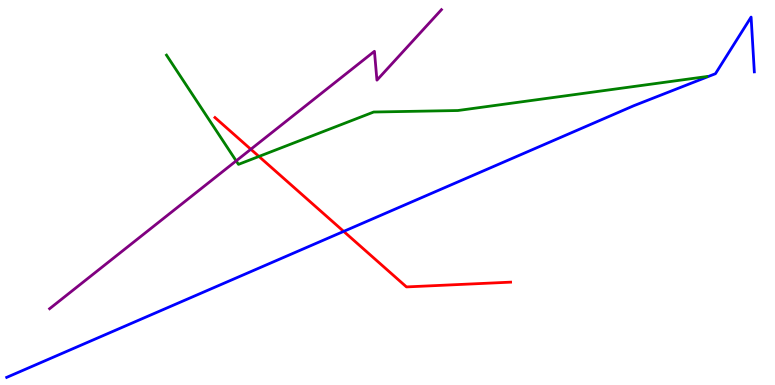[{'lines': ['blue', 'red'], 'intersections': [{'x': 4.43, 'y': 3.99}]}, {'lines': ['green', 'red'], 'intersections': [{'x': 3.34, 'y': 5.94}]}, {'lines': ['purple', 'red'], 'intersections': [{'x': 3.24, 'y': 6.12}]}, {'lines': ['blue', 'green'], 'intersections': []}, {'lines': ['blue', 'purple'], 'intersections': []}, {'lines': ['green', 'purple'], 'intersections': [{'x': 3.05, 'y': 5.82}]}]